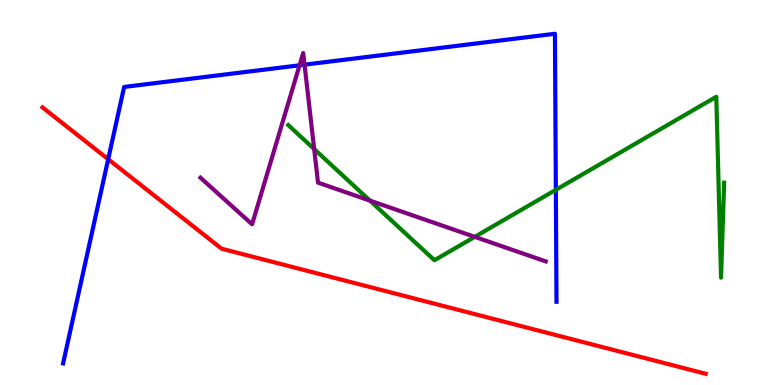[{'lines': ['blue', 'red'], 'intersections': [{'x': 1.4, 'y': 5.86}]}, {'lines': ['green', 'red'], 'intersections': []}, {'lines': ['purple', 'red'], 'intersections': []}, {'lines': ['blue', 'green'], 'intersections': [{'x': 7.17, 'y': 5.07}]}, {'lines': ['blue', 'purple'], 'intersections': [{'x': 3.87, 'y': 8.3}, {'x': 3.93, 'y': 8.32}]}, {'lines': ['green', 'purple'], 'intersections': [{'x': 4.05, 'y': 6.13}, {'x': 4.77, 'y': 4.79}, {'x': 6.13, 'y': 3.85}]}]